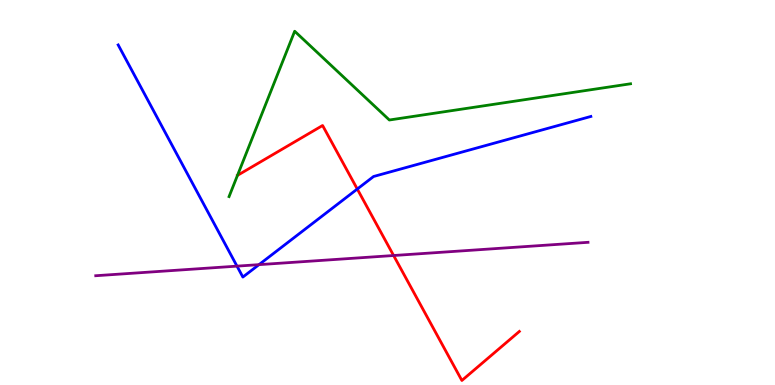[{'lines': ['blue', 'red'], 'intersections': [{'x': 4.61, 'y': 5.09}]}, {'lines': ['green', 'red'], 'intersections': []}, {'lines': ['purple', 'red'], 'intersections': [{'x': 5.08, 'y': 3.36}]}, {'lines': ['blue', 'green'], 'intersections': []}, {'lines': ['blue', 'purple'], 'intersections': [{'x': 3.06, 'y': 3.09}, {'x': 3.34, 'y': 3.13}]}, {'lines': ['green', 'purple'], 'intersections': []}]